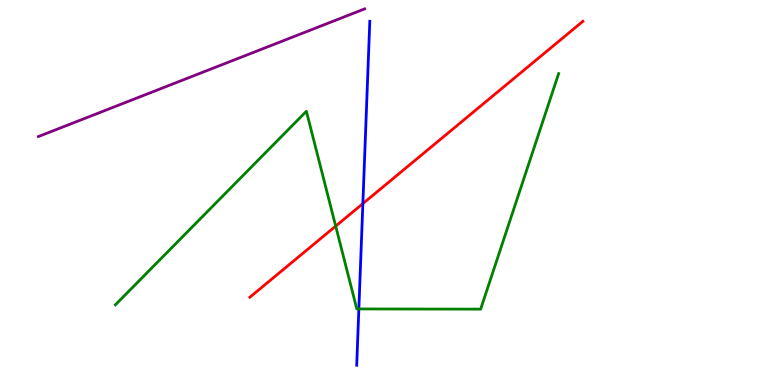[{'lines': ['blue', 'red'], 'intersections': [{'x': 4.68, 'y': 4.71}]}, {'lines': ['green', 'red'], 'intersections': [{'x': 4.33, 'y': 4.13}]}, {'lines': ['purple', 'red'], 'intersections': []}, {'lines': ['blue', 'green'], 'intersections': [{'x': 4.63, 'y': 1.98}]}, {'lines': ['blue', 'purple'], 'intersections': []}, {'lines': ['green', 'purple'], 'intersections': []}]